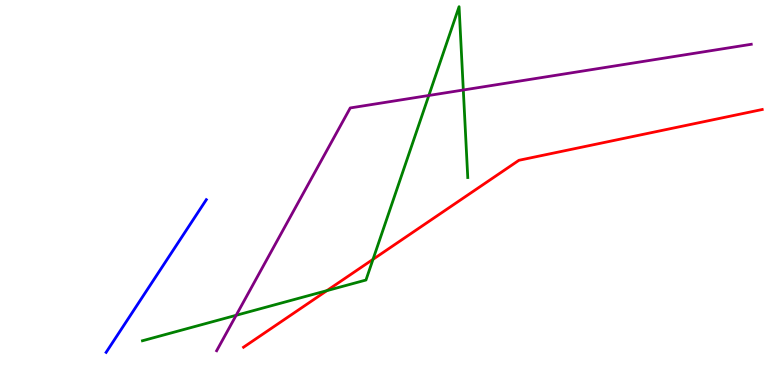[{'lines': ['blue', 'red'], 'intersections': []}, {'lines': ['green', 'red'], 'intersections': [{'x': 4.22, 'y': 2.45}, {'x': 4.81, 'y': 3.26}]}, {'lines': ['purple', 'red'], 'intersections': []}, {'lines': ['blue', 'green'], 'intersections': []}, {'lines': ['blue', 'purple'], 'intersections': []}, {'lines': ['green', 'purple'], 'intersections': [{'x': 3.05, 'y': 1.81}, {'x': 5.53, 'y': 7.52}, {'x': 5.98, 'y': 7.66}]}]